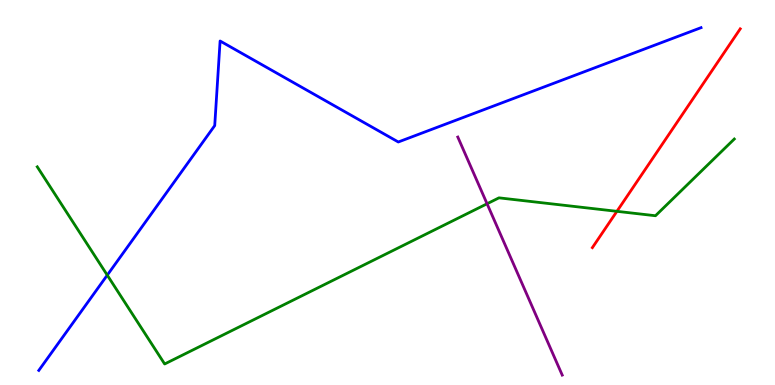[{'lines': ['blue', 'red'], 'intersections': []}, {'lines': ['green', 'red'], 'intersections': [{'x': 7.96, 'y': 4.51}]}, {'lines': ['purple', 'red'], 'intersections': []}, {'lines': ['blue', 'green'], 'intersections': [{'x': 1.38, 'y': 2.85}]}, {'lines': ['blue', 'purple'], 'intersections': []}, {'lines': ['green', 'purple'], 'intersections': [{'x': 6.28, 'y': 4.71}]}]